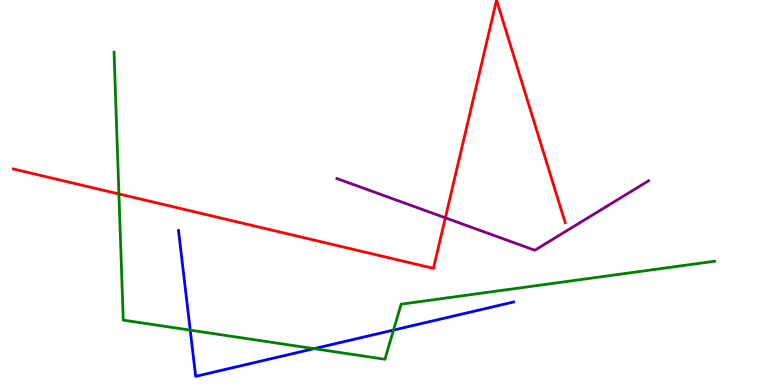[{'lines': ['blue', 'red'], 'intersections': []}, {'lines': ['green', 'red'], 'intersections': [{'x': 1.53, 'y': 4.96}]}, {'lines': ['purple', 'red'], 'intersections': [{'x': 5.75, 'y': 4.34}]}, {'lines': ['blue', 'green'], 'intersections': [{'x': 2.45, 'y': 1.43}, {'x': 4.05, 'y': 0.944}, {'x': 5.08, 'y': 1.43}]}, {'lines': ['blue', 'purple'], 'intersections': []}, {'lines': ['green', 'purple'], 'intersections': []}]